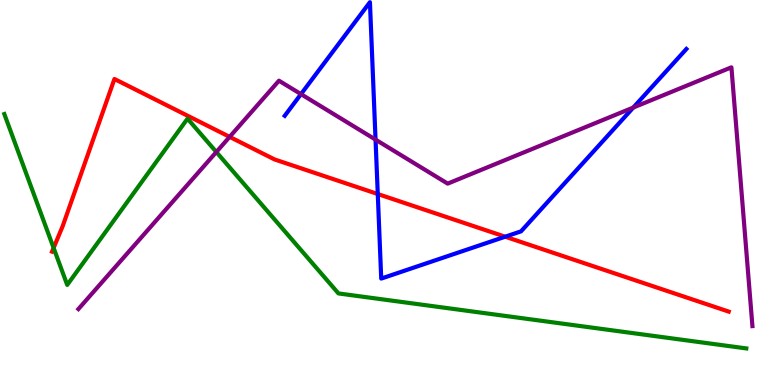[{'lines': ['blue', 'red'], 'intersections': [{'x': 4.87, 'y': 4.96}, {'x': 6.52, 'y': 3.85}]}, {'lines': ['green', 'red'], 'intersections': [{'x': 0.692, 'y': 3.56}]}, {'lines': ['purple', 'red'], 'intersections': [{'x': 2.96, 'y': 6.45}]}, {'lines': ['blue', 'green'], 'intersections': []}, {'lines': ['blue', 'purple'], 'intersections': [{'x': 3.88, 'y': 7.55}, {'x': 4.85, 'y': 6.37}, {'x': 8.17, 'y': 7.21}]}, {'lines': ['green', 'purple'], 'intersections': [{'x': 2.79, 'y': 6.05}]}]